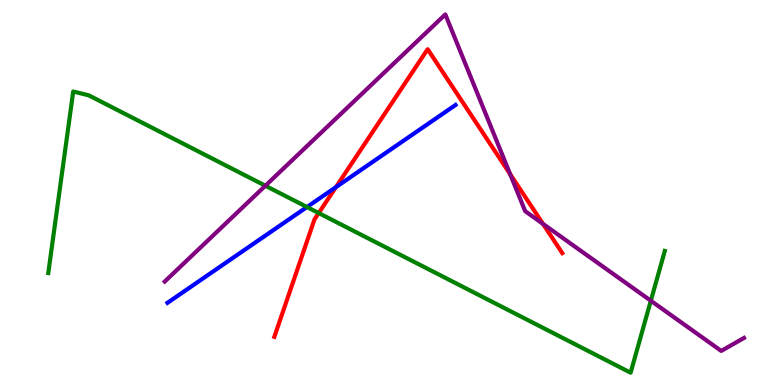[{'lines': ['blue', 'red'], 'intersections': [{'x': 4.33, 'y': 5.14}]}, {'lines': ['green', 'red'], 'intersections': [{'x': 4.11, 'y': 4.47}]}, {'lines': ['purple', 'red'], 'intersections': [{'x': 6.58, 'y': 5.48}, {'x': 7.01, 'y': 4.19}]}, {'lines': ['blue', 'green'], 'intersections': [{'x': 3.96, 'y': 4.62}]}, {'lines': ['blue', 'purple'], 'intersections': []}, {'lines': ['green', 'purple'], 'intersections': [{'x': 3.42, 'y': 5.18}, {'x': 8.4, 'y': 2.19}]}]